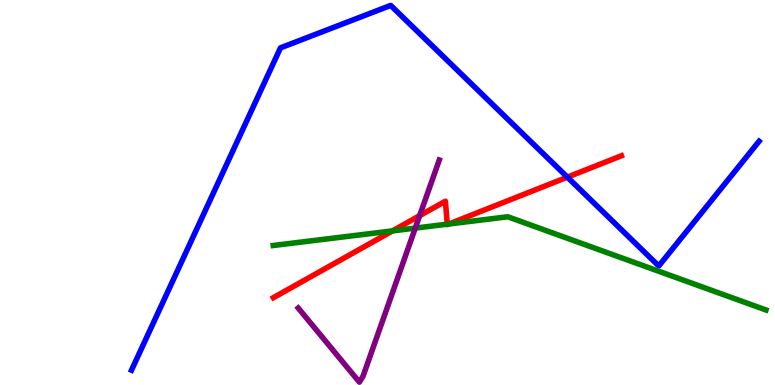[{'lines': ['blue', 'red'], 'intersections': [{'x': 7.32, 'y': 5.4}]}, {'lines': ['green', 'red'], 'intersections': [{'x': 5.06, 'y': 4.0}, {'x': 5.77, 'y': 4.18}, {'x': 5.79, 'y': 4.18}]}, {'lines': ['purple', 'red'], 'intersections': [{'x': 5.41, 'y': 4.4}]}, {'lines': ['blue', 'green'], 'intersections': []}, {'lines': ['blue', 'purple'], 'intersections': []}, {'lines': ['green', 'purple'], 'intersections': [{'x': 5.36, 'y': 4.08}]}]